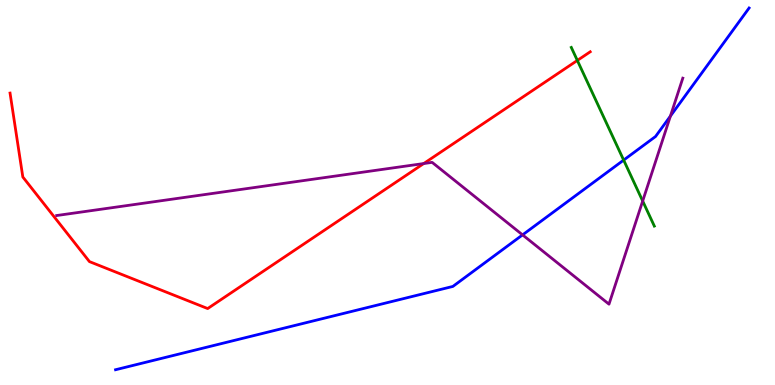[{'lines': ['blue', 'red'], 'intersections': []}, {'lines': ['green', 'red'], 'intersections': [{'x': 7.45, 'y': 8.43}]}, {'lines': ['purple', 'red'], 'intersections': [{'x': 5.47, 'y': 5.75}]}, {'lines': ['blue', 'green'], 'intersections': [{'x': 8.05, 'y': 5.84}]}, {'lines': ['blue', 'purple'], 'intersections': [{'x': 6.74, 'y': 3.9}, {'x': 8.65, 'y': 6.99}]}, {'lines': ['green', 'purple'], 'intersections': [{'x': 8.29, 'y': 4.78}]}]